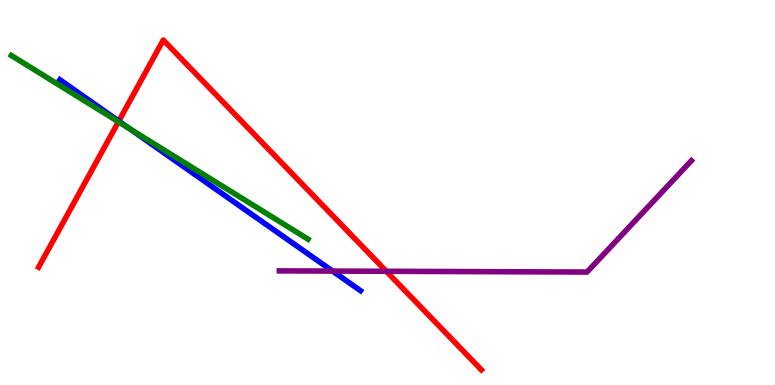[{'lines': ['blue', 'red'], 'intersections': [{'x': 1.53, 'y': 6.85}]}, {'lines': ['green', 'red'], 'intersections': [{'x': 1.53, 'y': 6.84}]}, {'lines': ['purple', 'red'], 'intersections': [{'x': 4.98, 'y': 2.95}]}, {'lines': ['blue', 'green'], 'intersections': [{'x': 1.67, 'y': 6.66}]}, {'lines': ['blue', 'purple'], 'intersections': [{'x': 4.29, 'y': 2.96}]}, {'lines': ['green', 'purple'], 'intersections': []}]